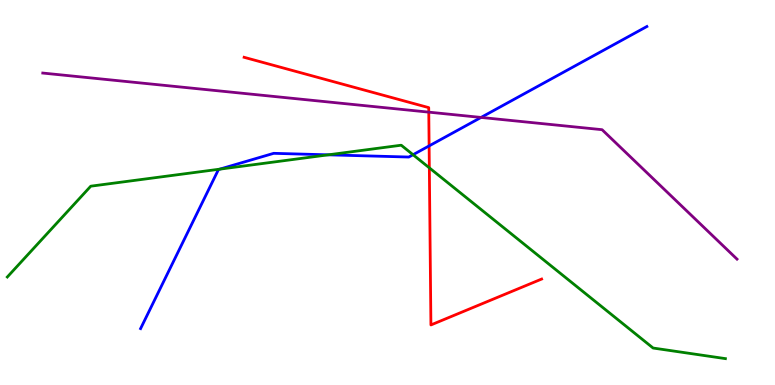[{'lines': ['blue', 'red'], 'intersections': [{'x': 5.54, 'y': 6.21}]}, {'lines': ['green', 'red'], 'intersections': [{'x': 5.54, 'y': 5.64}]}, {'lines': ['purple', 'red'], 'intersections': [{'x': 5.53, 'y': 7.09}]}, {'lines': ['blue', 'green'], 'intersections': [{'x': 2.83, 'y': 5.61}, {'x': 4.24, 'y': 5.98}, {'x': 5.33, 'y': 5.98}]}, {'lines': ['blue', 'purple'], 'intersections': [{'x': 6.21, 'y': 6.95}]}, {'lines': ['green', 'purple'], 'intersections': []}]